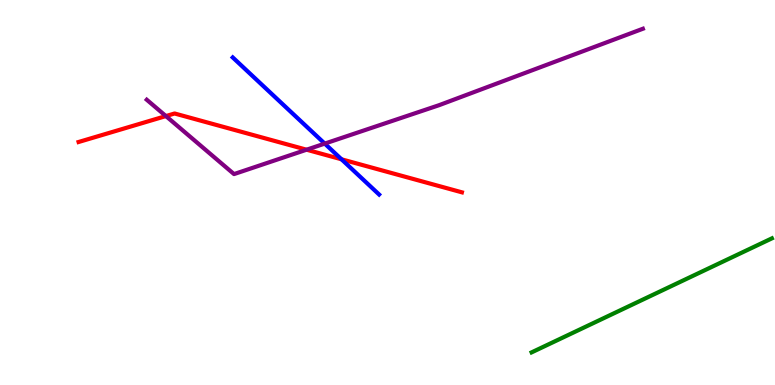[{'lines': ['blue', 'red'], 'intersections': [{'x': 4.41, 'y': 5.86}]}, {'lines': ['green', 'red'], 'intersections': []}, {'lines': ['purple', 'red'], 'intersections': [{'x': 2.14, 'y': 6.99}, {'x': 3.96, 'y': 6.11}]}, {'lines': ['blue', 'green'], 'intersections': []}, {'lines': ['blue', 'purple'], 'intersections': [{'x': 4.19, 'y': 6.27}]}, {'lines': ['green', 'purple'], 'intersections': []}]